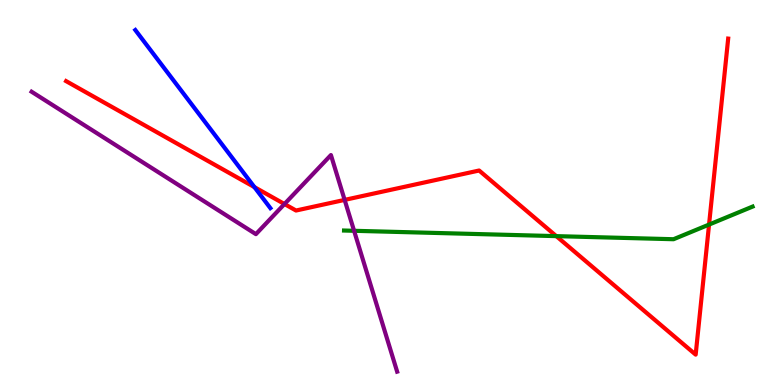[{'lines': ['blue', 'red'], 'intersections': [{'x': 3.28, 'y': 5.14}]}, {'lines': ['green', 'red'], 'intersections': [{'x': 7.18, 'y': 3.87}, {'x': 9.15, 'y': 4.17}]}, {'lines': ['purple', 'red'], 'intersections': [{'x': 3.67, 'y': 4.7}, {'x': 4.45, 'y': 4.81}]}, {'lines': ['blue', 'green'], 'intersections': []}, {'lines': ['blue', 'purple'], 'intersections': []}, {'lines': ['green', 'purple'], 'intersections': [{'x': 4.57, 'y': 4.01}]}]